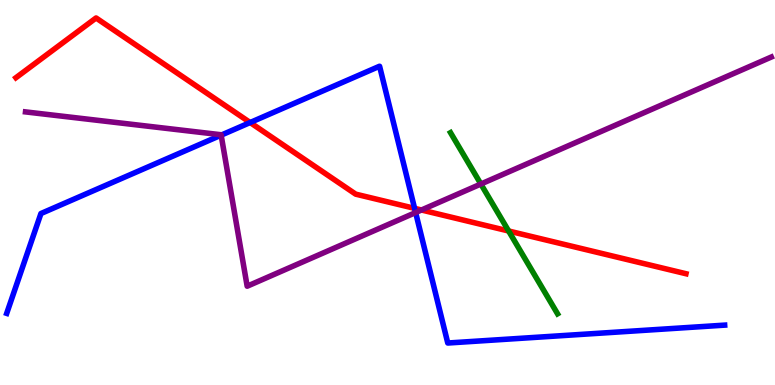[{'lines': ['blue', 'red'], 'intersections': [{'x': 3.23, 'y': 6.82}, {'x': 5.35, 'y': 4.59}]}, {'lines': ['green', 'red'], 'intersections': [{'x': 6.56, 'y': 4.0}]}, {'lines': ['purple', 'red'], 'intersections': [{'x': 5.44, 'y': 4.55}]}, {'lines': ['blue', 'green'], 'intersections': []}, {'lines': ['blue', 'purple'], 'intersections': [{'x': 2.85, 'y': 6.49}, {'x': 5.36, 'y': 4.48}]}, {'lines': ['green', 'purple'], 'intersections': [{'x': 6.2, 'y': 5.22}]}]